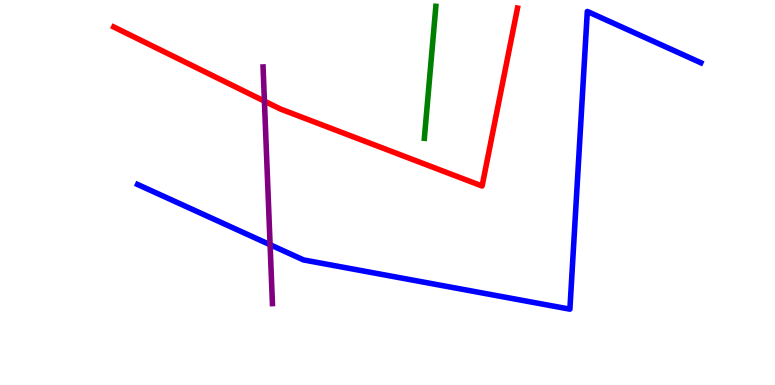[{'lines': ['blue', 'red'], 'intersections': []}, {'lines': ['green', 'red'], 'intersections': []}, {'lines': ['purple', 'red'], 'intersections': [{'x': 3.41, 'y': 7.37}]}, {'lines': ['blue', 'green'], 'intersections': []}, {'lines': ['blue', 'purple'], 'intersections': [{'x': 3.49, 'y': 3.64}]}, {'lines': ['green', 'purple'], 'intersections': []}]